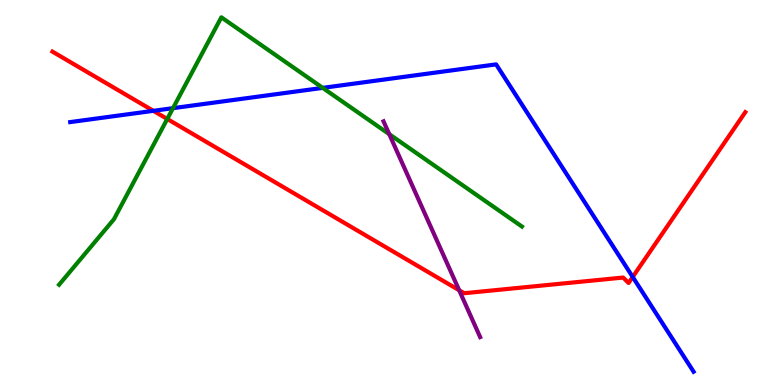[{'lines': ['blue', 'red'], 'intersections': [{'x': 1.98, 'y': 7.12}, {'x': 8.16, 'y': 2.81}]}, {'lines': ['green', 'red'], 'intersections': [{'x': 2.16, 'y': 6.91}]}, {'lines': ['purple', 'red'], 'intersections': [{'x': 5.92, 'y': 2.46}]}, {'lines': ['blue', 'green'], 'intersections': [{'x': 2.23, 'y': 7.19}, {'x': 4.16, 'y': 7.72}]}, {'lines': ['blue', 'purple'], 'intersections': []}, {'lines': ['green', 'purple'], 'intersections': [{'x': 5.02, 'y': 6.51}]}]